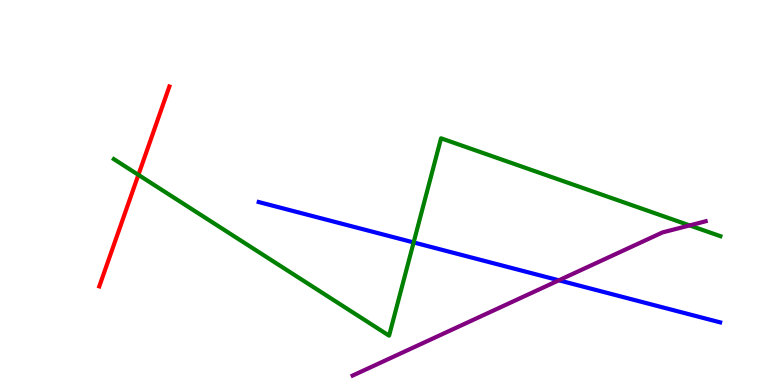[{'lines': ['blue', 'red'], 'intersections': []}, {'lines': ['green', 'red'], 'intersections': [{'x': 1.79, 'y': 5.46}]}, {'lines': ['purple', 'red'], 'intersections': []}, {'lines': ['blue', 'green'], 'intersections': [{'x': 5.34, 'y': 3.7}]}, {'lines': ['blue', 'purple'], 'intersections': [{'x': 7.21, 'y': 2.72}]}, {'lines': ['green', 'purple'], 'intersections': [{'x': 8.9, 'y': 4.15}]}]